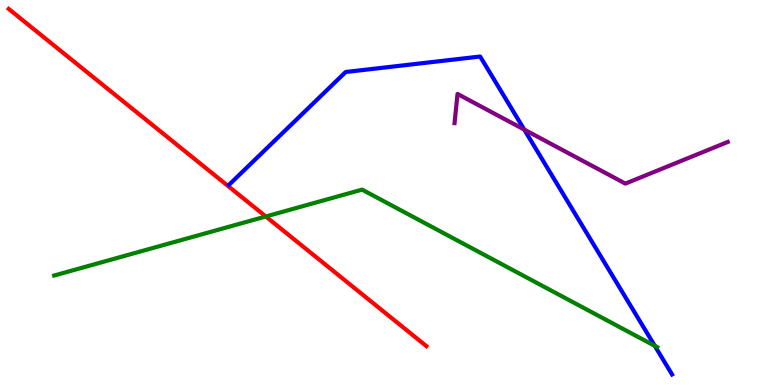[{'lines': ['blue', 'red'], 'intersections': []}, {'lines': ['green', 'red'], 'intersections': [{'x': 3.43, 'y': 4.38}]}, {'lines': ['purple', 'red'], 'intersections': []}, {'lines': ['blue', 'green'], 'intersections': [{'x': 8.45, 'y': 1.02}]}, {'lines': ['blue', 'purple'], 'intersections': [{'x': 6.76, 'y': 6.63}]}, {'lines': ['green', 'purple'], 'intersections': []}]